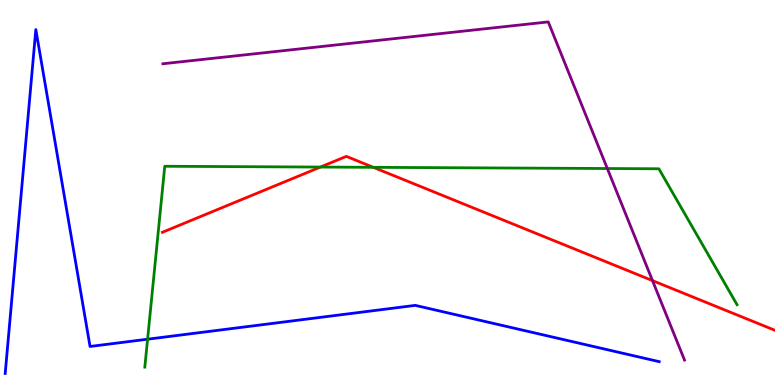[{'lines': ['blue', 'red'], 'intersections': []}, {'lines': ['green', 'red'], 'intersections': [{'x': 4.13, 'y': 5.66}, {'x': 4.82, 'y': 5.65}]}, {'lines': ['purple', 'red'], 'intersections': [{'x': 8.42, 'y': 2.71}]}, {'lines': ['blue', 'green'], 'intersections': [{'x': 1.9, 'y': 1.19}]}, {'lines': ['blue', 'purple'], 'intersections': []}, {'lines': ['green', 'purple'], 'intersections': [{'x': 7.84, 'y': 5.62}]}]